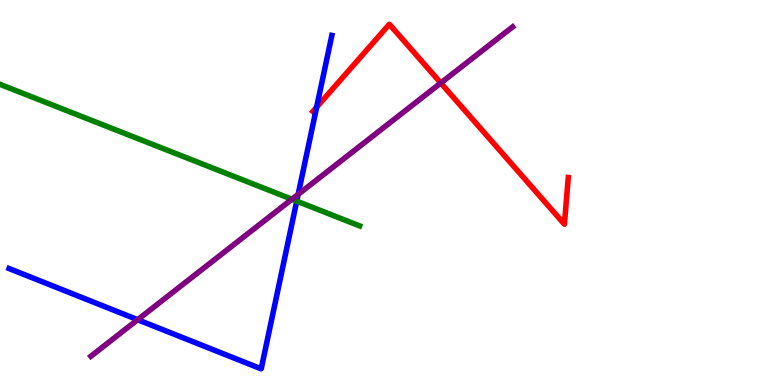[{'lines': ['blue', 'red'], 'intersections': [{'x': 4.09, 'y': 7.22}]}, {'lines': ['green', 'red'], 'intersections': []}, {'lines': ['purple', 'red'], 'intersections': [{'x': 5.69, 'y': 7.84}]}, {'lines': ['blue', 'green'], 'intersections': [{'x': 3.83, 'y': 4.78}]}, {'lines': ['blue', 'purple'], 'intersections': [{'x': 1.78, 'y': 1.7}, {'x': 3.85, 'y': 4.95}]}, {'lines': ['green', 'purple'], 'intersections': [{'x': 3.77, 'y': 4.82}]}]